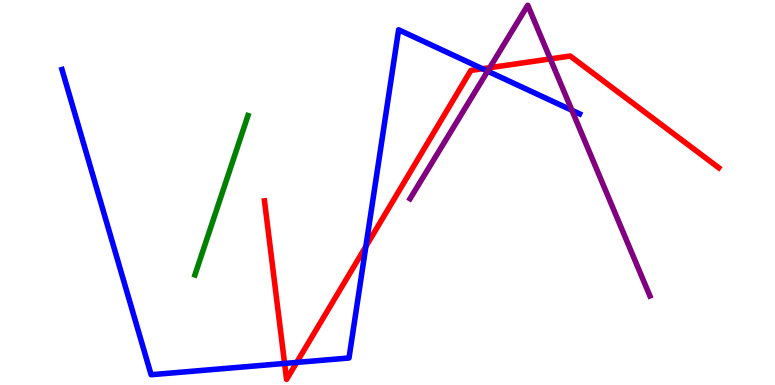[{'lines': ['blue', 'red'], 'intersections': [{'x': 3.67, 'y': 0.56}, {'x': 3.83, 'y': 0.587}, {'x': 4.72, 'y': 3.6}, {'x': 6.23, 'y': 8.21}]}, {'lines': ['green', 'red'], 'intersections': []}, {'lines': ['purple', 'red'], 'intersections': [{'x': 6.32, 'y': 8.24}, {'x': 7.1, 'y': 8.47}]}, {'lines': ['blue', 'green'], 'intersections': []}, {'lines': ['blue', 'purple'], 'intersections': [{'x': 6.29, 'y': 8.15}, {'x': 7.38, 'y': 7.14}]}, {'lines': ['green', 'purple'], 'intersections': []}]